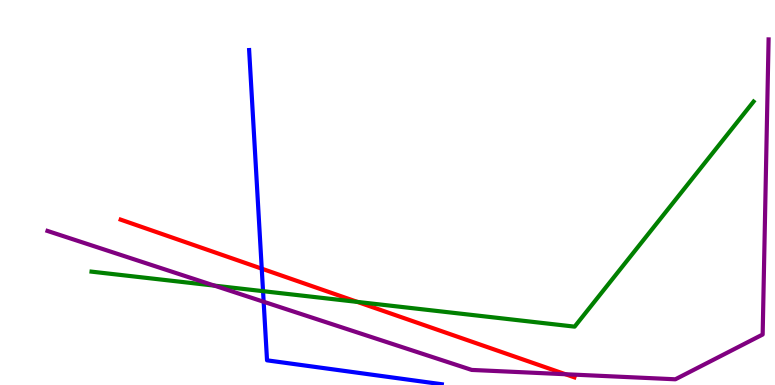[{'lines': ['blue', 'red'], 'intersections': [{'x': 3.38, 'y': 3.02}]}, {'lines': ['green', 'red'], 'intersections': [{'x': 4.61, 'y': 2.16}]}, {'lines': ['purple', 'red'], 'intersections': [{'x': 7.3, 'y': 0.279}]}, {'lines': ['blue', 'green'], 'intersections': [{'x': 3.39, 'y': 2.44}]}, {'lines': ['blue', 'purple'], 'intersections': [{'x': 3.4, 'y': 2.16}]}, {'lines': ['green', 'purple'], 'intersections': [{'x': 2.77, 'y': 2.58}]}]